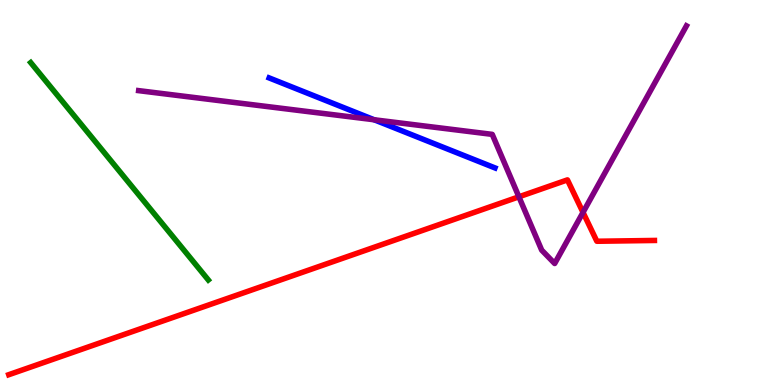[{'lines': ['blue', 'red'], 'intersections': []}, {'lines': ['green', 'red'], 'intersections': []}, {'lines': ['purple', 'red'], 'intersections': [{'x': 6.7, 'y': 4.89}, {'x': 7.52, 'y': 4.48}]}, {'lines': ['blue', 'green'], 'intersections': []}, {'lines': ['blue', 'purple'], 'intersections': [{'x': 4.83, 'y': 6.89}]}, {'lines': ['green', 'purple'], 'intersections': []}]